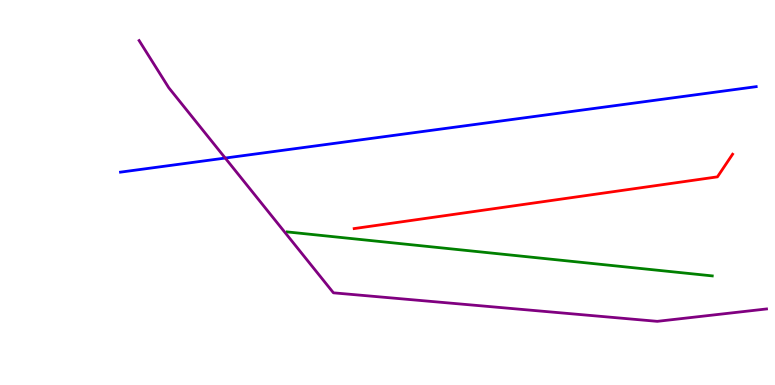[{'lines': ['blue', 'red'], 'intersections': []}, {'lines': ['green', 'red'], 'intersections': []}, {'lines': ['purple', 'red'], 'intersections': []}, {'lines': ['blue', 'green'], 'intersections': []}, {'lines': ['blue', 'purple'], 'intersections': [{'x': 2.91, 'y': 5.89}]}, {'lines': ['green', 'purple'], 'intersections': []}]